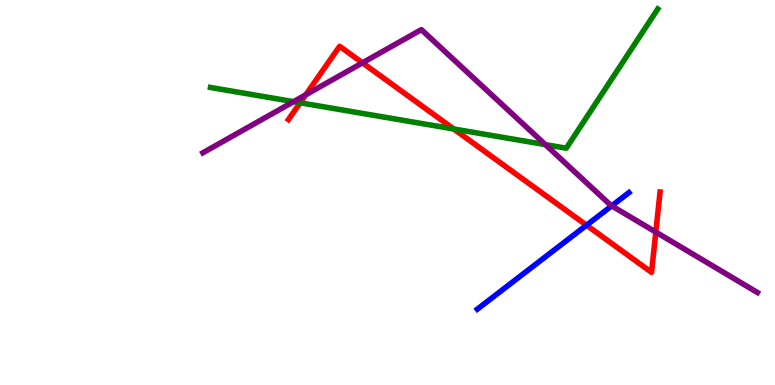[{'lines': ['blue', 'red'], 'intersections': [{'x': 7.57, 'y': 4.15}]}, {'lines': ['green', 'red'], 'intersections': [{'x': 3.87, 'y': 7.33}, {'x': 5.85, 'y': 6.65}]}, {'lines': ['purple', 'red'], 'intersections': [{'x': 3.95, 'y': 7.54}, {'x': 4.68, 'y': 8.37}, {'x': 8.46, 'y': 3.97}]}, {'lines': ['blue', 'green'], 'intersections': []}, {'lines': ['blue', 'purple'], 'intersections': [{'x': 7.89, 'y': 4.65}]}, {'lines': ['green', 'purple'], 'intersections': [{'x': 3.79, 'y': 7.36}, {'x': 7.04, 'y': 6.24}]}]